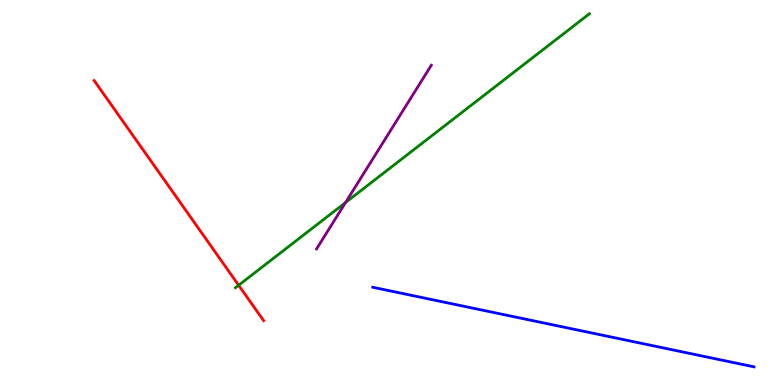[{'lines': ['blue', 'red'], 'intersections': []}, {'lines': ['green', 'red'], 'intersections': [{'x': 3.08, 'y': 2.59}]}, {'lines': ['purple', 'red'], 'intersections': []}, {'lines': ['blue', 'green'], 'intersections': []}, {'lines': ['blue', 'purple'], 'intersections': []}, {'lines': ['green', 'purple'], 'intersections': [{'x': 4.46, 'y': 4.74}]}]